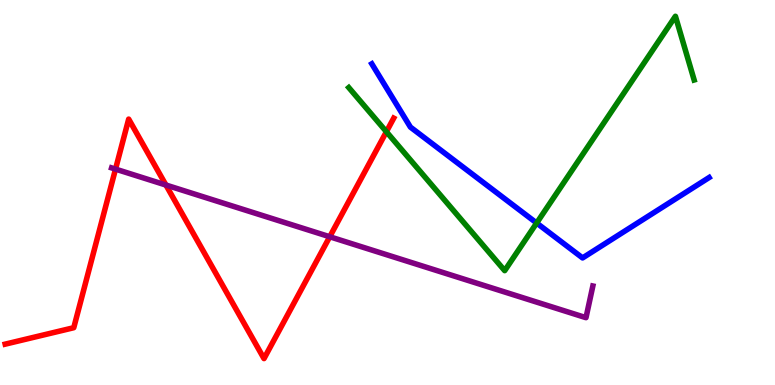[{'lines': ['blue', 'red'], 'intersections': []}, {'lines': ['green', 'red'], 'intersections': [{'x': 4.99, 'y': 6.58}]}, {'lines': ['purple', 'red'], 'intersections': [{'x': 1.49, 'y': 5.61}, {'x': 2.14, 'y': 5.19}, {'x': 4.25, 'y': 3.85}]}, {'lines': ['blue', 'green'], 'intersections': [{'x': 6.92, 'y': 4.21}]}, {'lines': ['blue', 'purple'], 'intersections': []}, {'lines': ['green', 'purple'], 'intersections': []}]